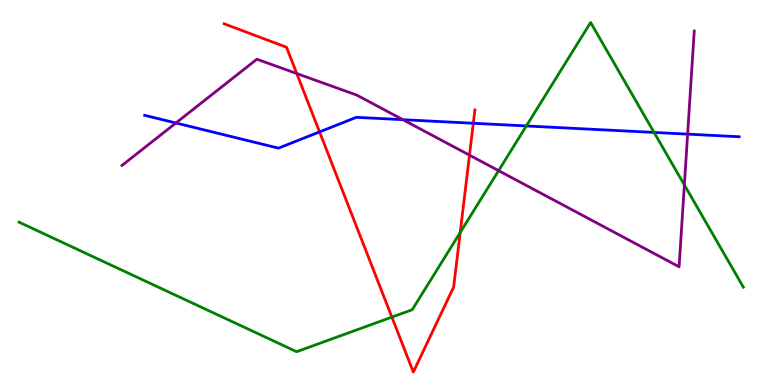[{'lines': ['blue', 'red'], 'intersections': [{'x': 4.12, 'y': 6.57}, {'x': 6.11, 'y': 6.8}]}, {'lines': ['green', 'red'], 'intersections': [{'x': 5.06, 'y': 1.76}, {'x': 5.94, 'y': 3.96}]}, {'lines': ['purple', 'red'], 'intersections': [{'x': 3.83, 'y': 8.09}, {'x': 6.06, 'y': 5.97}]}, {'lines': ['blue', 'green'], 'intersections': [{'x': 6.79, 'y': 6.73}, {'x': 8.44, 'y': 6.56}]}, {'lines': ['blue', 'purple'], 'intersections': [{'x': 2.27, 'y': 6.81}, {'x': 5.2, 'y': 6.89}, {'x': 8.87, 'y': 6.52}]}, {'lines': ['green', 'purple'], 'intersections': [{'x': 6.43, 'y': 5.57}, {'x': 8.83, 'y': 5.2}]}]